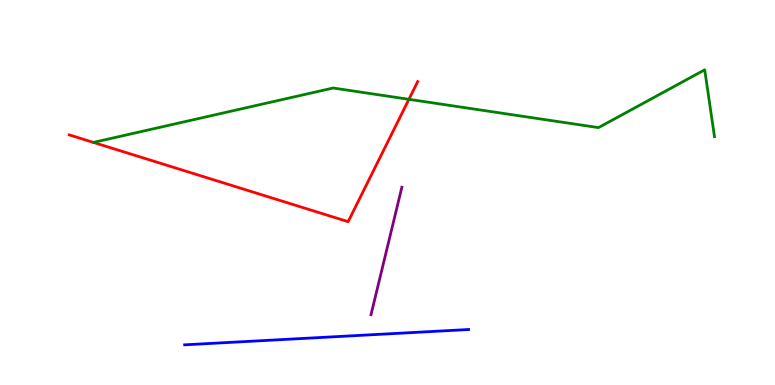[{'lines': ['blue', 'red'], 'intersections': []}, {'lines': ['green', 'red'], 'intersections': [{'x': 5.28, 'y': 7.42}]}, {'lines': ['purple', 'red'], 'intersections': []}, {'lines': ['blue', 'green'], 'intersections': []}, {'lines': ['blue', 'purple'], 'intersections': []}, {'lines': ['green', 'purple'], 'intersections': []}]